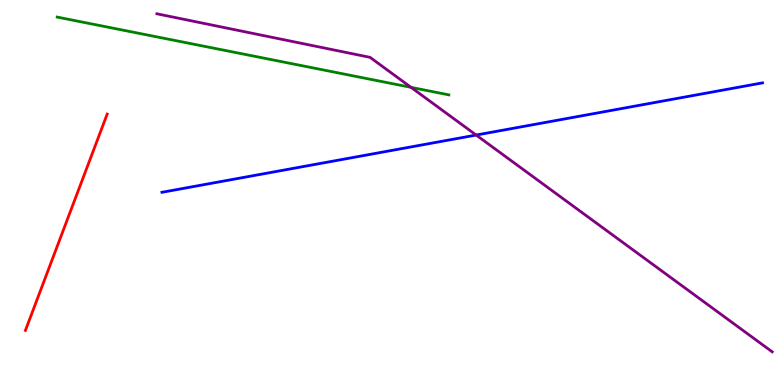[{'lines': ['blue', 'red'], 'intersections': []}, {'lines': ['green', 'red'], 'intersections': []}, {'lines': ['purple', 'red'], 'intersections': []}, {'lines': ['blue', 'green'], 'intersections': []}, {'lines': ['blue', 'purple'], 'intersections': [{'x': 6.14, 'y': 6.49}]}, {'lines': ['green', 'purple'], 'intersections': [{'x': 5.3, 'y': 7.73}]}]